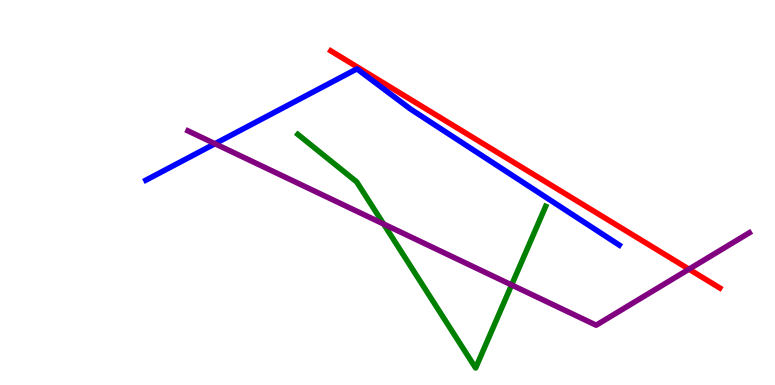[{'lines': ['blue', 'red'], 'intersections': []}, {'lines': ['green', 'red'], 'intersections': []}, {'lines': ['purple', 'red'], 'intersections': [{'x': 8.89, 'y': 3.01}]}, {'lines': ['blue', 'green'], 'intersections': []}, {'lines': ['blue', 'purple'], 'intersections': [{'x': 2.77, 'y': 6.27}]}, {'lines': ['green', 'purple'], 'intersections': [{'x': 4.95, 'y': 4.18}, {'x': 6.6, 'y': 2.6}]}]